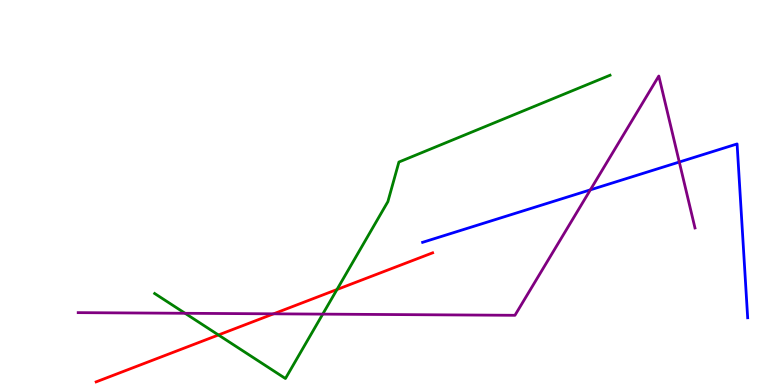[{'lines': ['blue', 'red'], 'intersections': []}, {'lines': ['green', 'red'], 'intersections': [{'x': 2.82, 'y': 1.3}, {'x': 4.35, 'y': 2.48}]}, {'lines': ['purple', 'red'], 'intersections': [{'x': 3.53, 'y': 1.85}]}, {'lines': ['blue', 'green'], 'intersections': []}, {'lines': ['blue', 'purple'], 'intersections': [{'x': 7.62, 'y': 5.07}, {'x': 8.77, 'y': 5.79}]}, {'lines': ['green', 'purple'], 'intersections': [{'x': 2.39, 'y': 1.86}, {'x': 4.16, 'y': 1.84}]}]